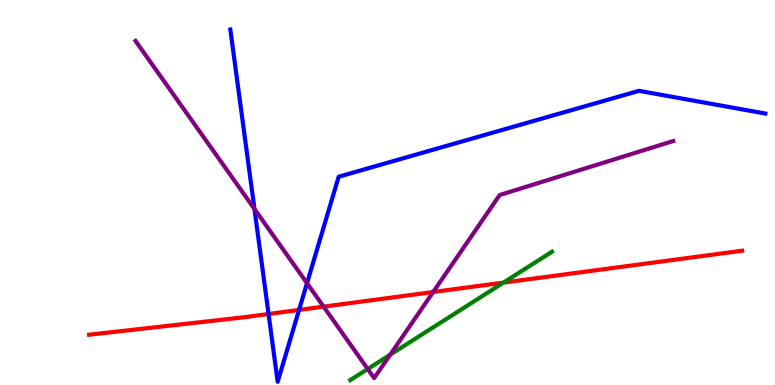[{'lines': ['blue', 'red'], 'intersections': [{'x': 3.47, 'y': 1.84}, {'x': 3.86, 'y': 1.95}]}, {'lines': ['green', 'red'], 'intersections': [{'x': 6.5, 'y': 2.66}]}, {'lines': ['purple', 'red'], 'intersections': [{'x': 4.18, 'y': 2.04}, {'x': 5.59, 'y': 2.42}]}, {'lines': ['blue', 'green'], 'intersections': []}, {'lines': ['blue', 'purple'], 'intersections': [{'x': 3.28, 'y': 4.57}, {'x': 3.96, 'y': 2.64}]}, {'lines': ['green', 'purple'], 'intersections': [{'x': 4.74, 'y': 0.416}, {'x': 5.03, 'y': 0.787}]}]